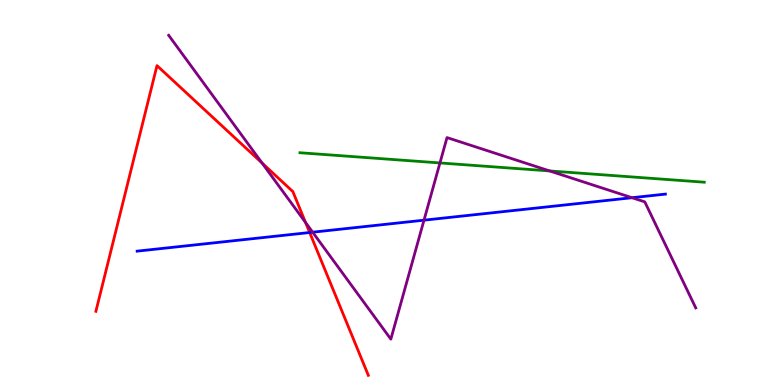[{'lines': ['blue', 'red'], 'intersections': [{'x': 4.0, 'y': 3.96}]}, {'lines': ['green', 'red'], 'intersections': []}, {'lines': ['purple', 'red'], 'intersections': [{'x': 3.38, 'y': 5.77}, {'x': 3.94, 'y': 4.22}]}, {'lines': ['blue', 'green'], 'intersections': []}, {'lines': ['blue', 'purple'], 'intersections': [{'x': 4.03, 'y': 3.97}, {'x': 5.47, 'y': 4.28}, {'x': 8.16, 'y': 4.86}]}, {'lines': ['green', 'purple'], 'intersections': [{'x': 5.68, 'y': 5.77}, {'x': 7.09, 'y': 5.56}]}]